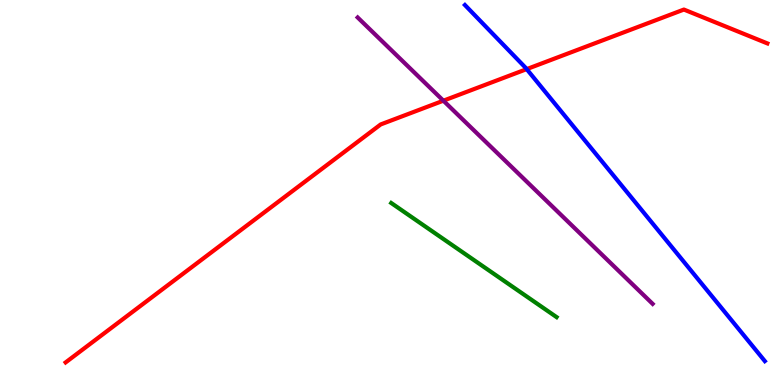[{'lines': ['blue', 'red'], 'intersections': [{'x': 6.8, 'y': 8.2}]}, {'lines': ['green', 'red'], 'intersections': []}, {'lines': ['purple', 'red'], 'intersections': [{'x': 5.72, 'y': 7.38}]}, {'lines': ['blue', 'green'], 'intersections': []}, {'lines': ['blue', 'purple'], 'intersections': []}, {'lines': ['green', 'purple'], 'intersections': []}]